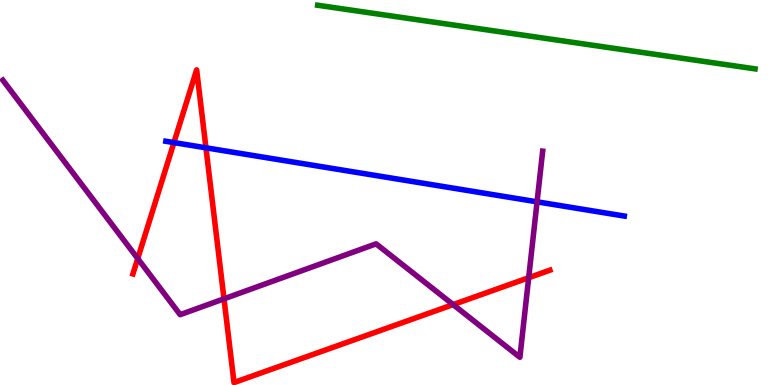[{'lines': ['blue', 'red'], 'intersections': [{'x': 2.24, 'y': 6.3}, {'x': 2.66, 'y': 6.16}]}, {'lines': ['green', 'red'], 'intersections': []}, {'lines': ['purple', 'red'], 'intersections': [{'x': 1.78, 'y': 3.28}, {'x': 2.89, 'y': 2.24}, {'x': 5.85, 'y': 2.09}, {'x': 6.82, 'y': 2.79}]}, {'lines': ['blue', 'green'], 'intersections': []}, {'lines': ['blue', 'purple'], 'intersections': [{'x': 6.93, 'y': 4.76}]}, {'lines': ['green', 'purple'], 'intersections': []}]